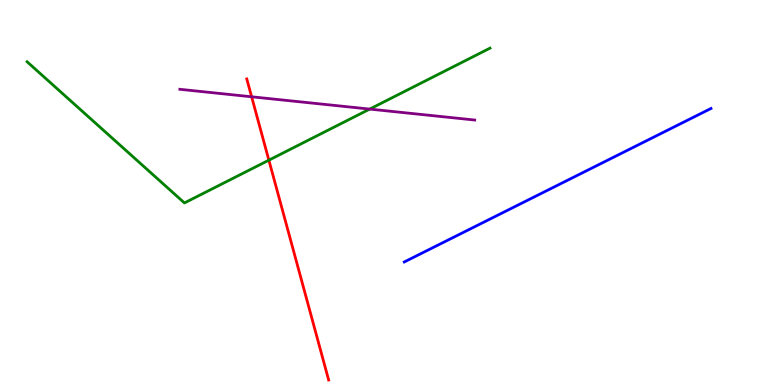[{'lines': ['blue', 'red'], 'intersections': []}, {'lines': ['green', 'red'], 'intersections': [{'x': 3.47, 'y': 5.84}]}, {'lines': ['purple', 'red'], 'intersections': [{'x': 3.25, 'y': 7.49}]}, {'lines': ['blue', 'green'], 'intersections': []}, {'lines': ['blue', 'purple'], 'intersections': []}, {'lines': ['green', 'purple'], 'intersections': [{'x': 4.77, 'y': 7.17}]}]